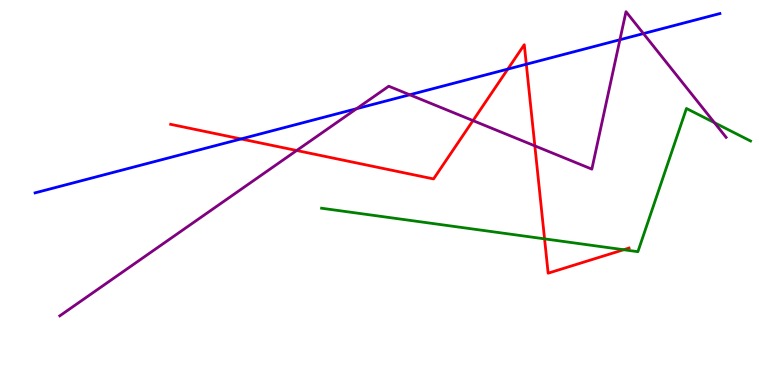[{'lines': ['blue', 'red'], 'intersections': [{'x': 3.11, 'y': 6.39}, {'x': 6.55, 'y': 8.21}, {'x': 6.79, 'y': 8.33}]}, {'lines': ['green', 'red'], 'intersections': [{'x': 7.03, 'y': 3.8}, {'x': 8.05, 'y': 3.51}]}, {'lines': ['purple', 'red'], 'intersections': [{'x': 3.83, 'y': 6.09}, {'x': 6.1, 'y': 6.87}, {'x': 6.9, 'y': 6.21}]}, {'lines': ['blue', 'green'], 'intersections': []}, {'lines': ['blue', 'purple'], 'intersections': [{'x': 4.6, 'y': 7.18}, {'x': 5.29, 'y': 7.54}, {'x': 8.0, 'y': 8.97}, {'x': 8.3, 'y': 9.13}]}, {'lines': ['green', 'purple'], 'intersections': [{'x': 9.22, 'y': 6.81}]}]